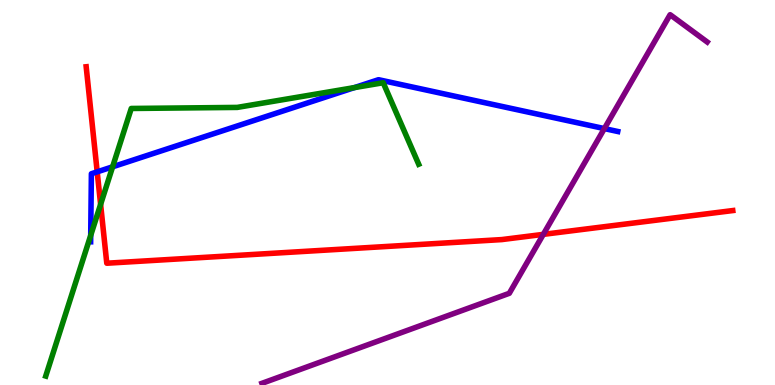[{'lines': ['blue', 'red'], 'intersections': [{'x': 1.25, 'y': 5.54}]}, {'lines': ['green', 'red'], 'intersections': [{'x': 1.3, 'y': 4.69}]}, {'lines': ['purple', 'red'], 'intersections': [{'x': 7.01, 'y': 3.91}]}, {'lines': ['blue', 'green'], 'intersections': [{'x': 1.17, 'y': 3.89}, {'x': 1.45, 'y': 5.67}, {'x': 4.57, 'y': 7.72}]}, {'lines': ['blue', 'purple'], 'intersections': [{'x': 7.8, 'y': 6.66}]}, {'lines': ['green', 'purple'], 'intersections': []}]